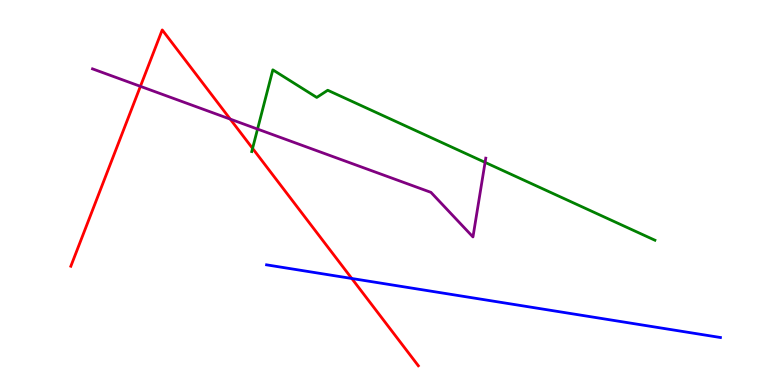[{'lines': ['blue', 'red'], 'intersections': [{'x': 4.54, 'y': 2.77}]}, {'lines': ['green', 'red'], 'intersections': [{'x': 3.26, 'y': 6.15}]}, {'lines': ['purple', 'red'], 'intersections': [{'x': 1.81, 'y': 7.76}, {'x': 2.97, 'y': 6.91}]}, {'lines': ['blue', 'green'], 'intersections': []}, {'lines': ['blue', 'purple'], 'intersections': []}, {'lines': ['green', 'purple'], 'intersections': [{'x': 3.32, 'y': 6.65}, {'x': 6.26, 'y': 5.78}]}]